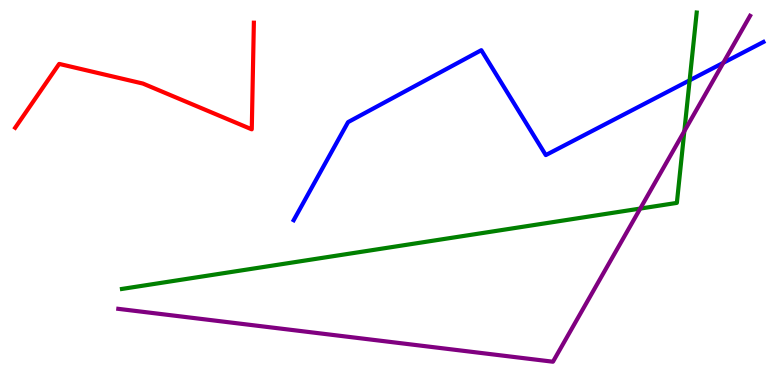[{'lines': ['blue', 'red'], 'intersections': []}, {'lines': ['green', 'red'], 'intersections': []}, {'lines': ['purple', 'red'], 'intersections': []}, {'lines': ['blue', 'green'], 'intersections': [{'x': 8.9, 'y': 7.91}]}, {'lines': ['blue', 'purple'], 'intersections': [{'x': 9.33, 'y': 8.37}]}, {'lines': ['green', 'purple'], 'intersections': [{'x': 8.26, 'y': 4.58}, {'x': 8.83, 'y': 6.59}]}]